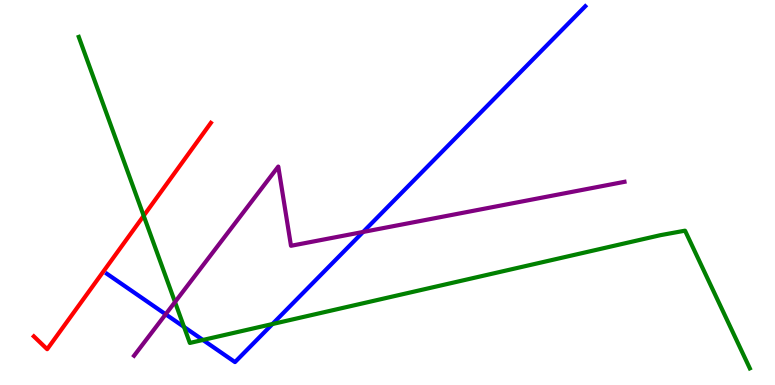[{'lines': ['blue', 'red'], 'intersections': []}, {'lines': ['green', 'red'], 'intersections': [{'x': 1.85, 'y': 4.4}]}, {'lines': ['purple', 'red'], 'intersections': []}, {'lines': ['blue', 'green'], 'intersections': [{'x': 2.37, 'y': 1.51}, {'x': 2.62, 'y': 1.17}, {'x': 3.52, 'y': 1.58}]}, {'lines': ['blue', 'purple'], 'intersections': [{'x': 2.14, 'y': 1.84}, {'x': 4.69, 'y': 3.98}]}, {'lines': ['green', 'purple'], 'intersections': [{'x': 2.26, 'y': 2.15}]}]